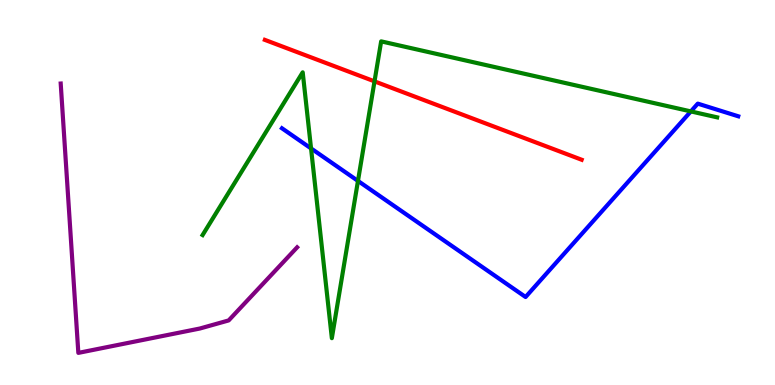[{'lines': ['blue', 'red'], 'intersections': []}, {'lines': ['green', 'red'], 'intersections': [{'x': 4.83, 'y': 7.89}]}, {'lines': ['purple', 'red'], 'intersections': []}, {'lines': ['blue', 'green'], 'intersections': [{'x': 4.01, 'y': 6.14}, {'x': 4.62, 'y': 5.3}, {'x': 8.91, 'y': 7.11}]}, {'lines': ['blue', 'purple'], 'intersections': []}, {'lines': ['green', 'purple'], 'intersections': []}]